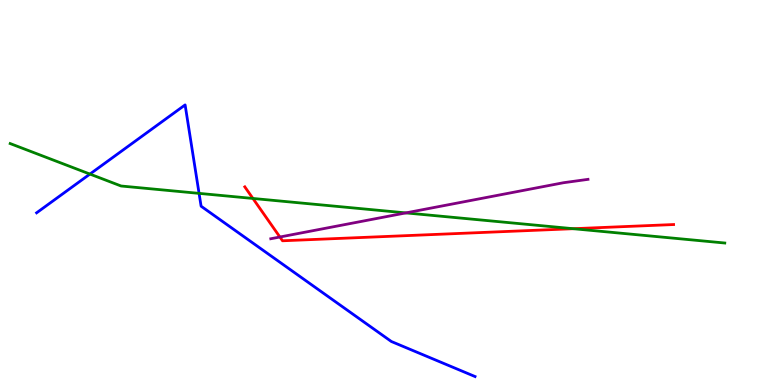[{'lines': ['blue', 'red'], 'intersections': []}, {'lines': ['green', 'red'], 'intersections': [{'x': 3.26, 'y': 4.85}, {'x': 7.4, 'y': 4.06}]}, {'lines': ['purple', 'red'], 'intersections': [{'x': 3.61, 'y': 3.84}]}, {'lines': ['blue', 'green'], 'intersections': [{'x': 1.16, 'y': 5.48}, {'x': 2.57, 'y': 4.98}]}, {'lines': ['blue', 'purple'], 'intersections': []}, {'lines': ['green', 'purple'], 'intersections': [{'x': 5.24, 'y': 4.47}]}]